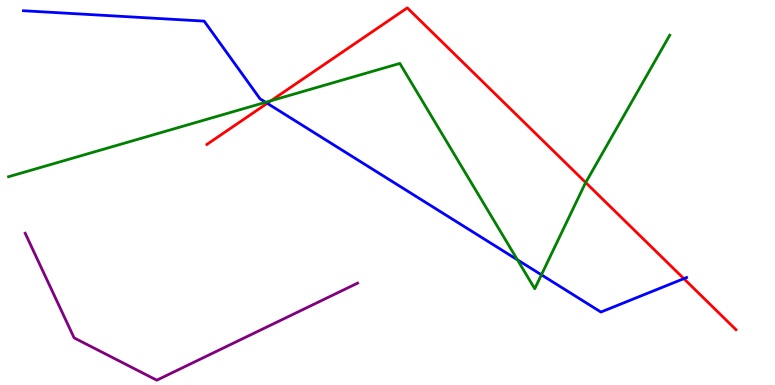[{'lines': ['blue', 'red'], 'intersections': [{'x': 3.45, 'y': 7.32}, {'x': 8.82, 'y': 2.76}]}, {'lines': ['green', 'red'], 'intersections': [{'x': 3.5, 'y': 7.38}, {'x': 7.56, 'y': 5.26}]}, {'lines': ['purple', 'red'], 'intersections': []}, {'lines': ['blue', 'green'], 'intersections': [{'x': 3.43, 'y': 7.34}, {'x': 6.68, 'y': 3.25}, {'x': 6.99, 'y': 2.86}]}, {'lines': ['blue', 'purple'], 'intersections': []}, {'lines': ['green', 'purple'], 'intersections': []}]